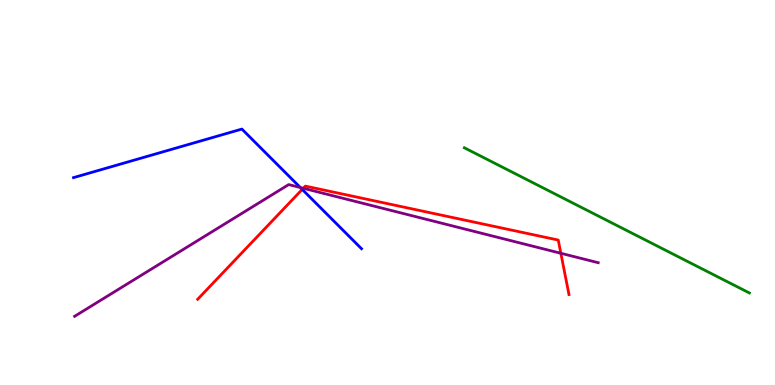[{'lines': ['blue', 'red'], 'intersections': [{'x': 3.9, 'y': 5.08}]}, {'lines': ['green', 'red'], 'intersections': []}, {'lines': ['purple', 'red'], 'intersections': [{'x': 3.91, 'y': 5.11}, {'x': 7.24, 'y': 3.42}]}, {'lines': ['blue', 'green'], 'intersections': []}, {'lines': ['blue', 'purple'], 'intersections': [{'x': 3.88, 'y': 5.13}]}, {'lines': ['green', 'purple'], 'intersections': []}]